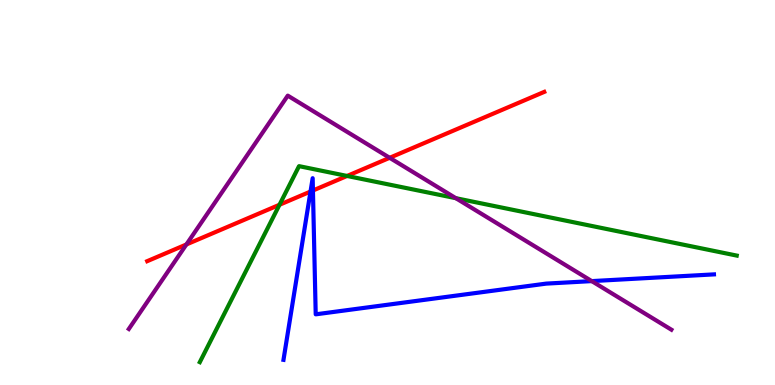[{'lines': ['blue', 'red'], 'intersections': [{'x': 4.01, 'y': 5.02}, {'x': 4.04, 'y': 5.05}]}, {'lines': ['green', 'red'], 'intersections': [{'x': 3.61, 'y': 4.68}, {'x': 4.48, 'y': 5.43}]}, {'lines': ['purple', 'red'], 'intersections': [{'x': 2.41, 'y': 3.65}, {'x': 5.03, 'y': 5.9}]}, {'lines': ['blue', 'green'], 'intersections': []}, {'lines': ['blue', 'purple'], 'intersections': [{'x': 7.64, 'y': 2.7}]}, {'lines': ['green', 'purple'], 'intersections': [{'x': 5.88, 'y': 4.85}]}]